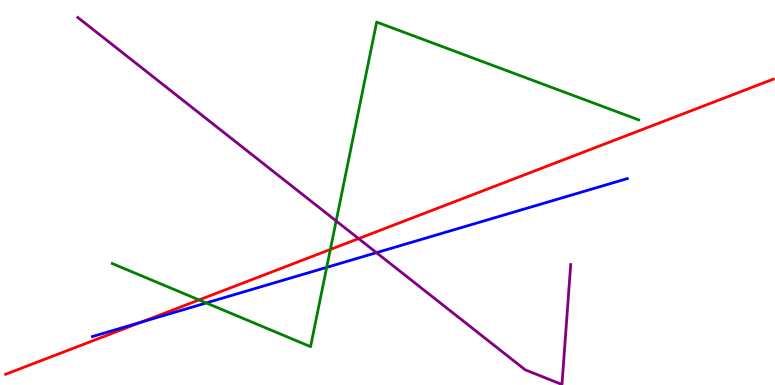[{'lines': ['blue', 'red'], 'intersections': [{'x': 1.82, 'y': 1.63}]}, {'lines': ['green', 'red'], 'intersections': [{'x': 2.57, 'y': 2.21}, {'x': 4.26, 'y': 3.52}]}, {'lines': ['purple', 'red'], 'intersections': [{'x': 4.63, 'y': 3.8}]}, {'lines': ['blue', 'green'], 'intersections': [{'x': 2.66, 'y': 2.13}, {'x': 4.22, 'y': 3.06}]}, {'lines': ['blue', 'purple'], 'intersections': [{'x': 4.86, 'y': 3.44}]}, {'lines': ['green', 'purple'], 'intersections': [{'x': 4.34, 'y': 4.26}]}]